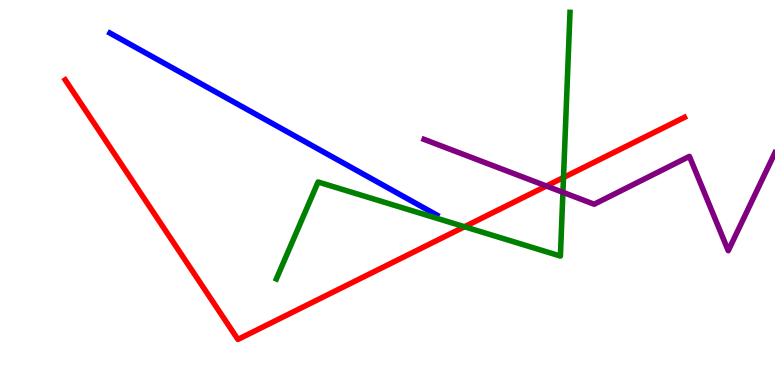[{'lines': ['blue', 'red'], 'intersections': []}, {'lines': ['green', 'red'], 'intersections': [{'x': 5.99, 'y': 4.11}, {'x': 7.27, 'y': 5.39}]}, {'lines': ['purple', 'red'], 'intersections': [{'x': 7.05, 'y': 5.17}]}, {'lines': ['blue', 'green'], 'intersections': []}, {'lines': ['blue', 'purple'], 'intersections': []}, {'lines': ['green', 'purple'], 'intersections': [{'x': 7.26, 'y': 5.0}]}]